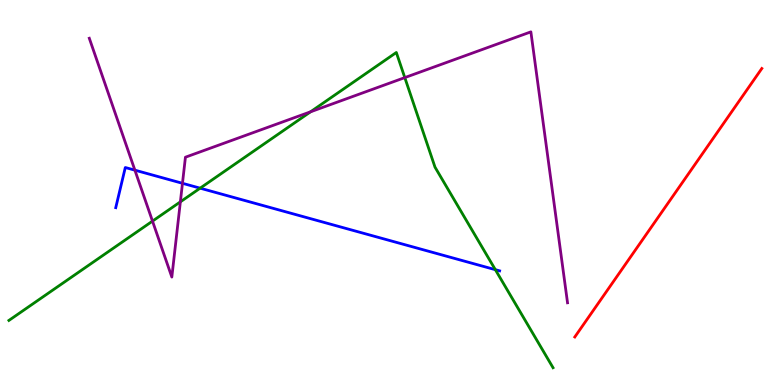[{'lines': ['blue', 'red'], 'intersections': []}, {'lines': ['green', 'red'], 'intersections': []}, {'lines': ['purple', 'red'], 'intersections': []}, {'lines': ['blue', 'green'], 'intersections': [{'x': 2.58, 'y': 5.11}, {'x': 6.39, 'y': 3.0}]}, {'lines': ['blue', 'purple'], 'intersections': [{'x': 1.74, 'y': 5.58}, {'x': 2.35, 'y': 5.24}]}, {'lines': ['green', 'purple'], 'intersections': [{'x': 1.97, 'y': 4.26}, {'x': 2.33, 'y': 4.76}, {'x': 4.01, 'y': 7.1}, {'x': 5.22, 'y': 7.98}]}]